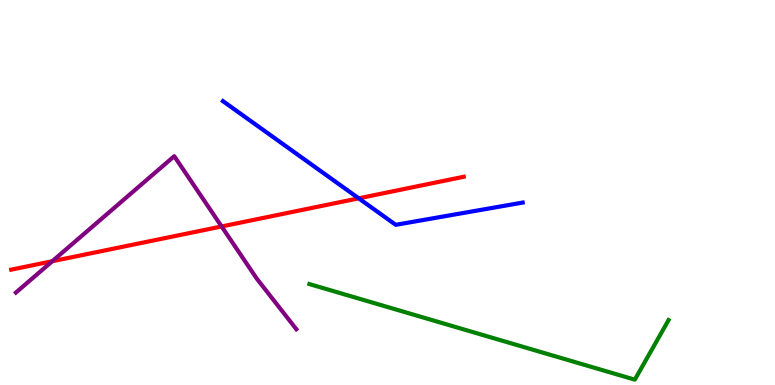[{'lines': ['blue', 'red'], 'intersections': [{'x': 4.63, 'y': 4.85}]}, {'lines': ['green', 'red'], 'intersections': []}, {'lines': ['purple', 'red'], 'intersections': [{'x': 0.675, 'y': 3.21}, {'x': 2.86, 'y': 4.12}]}, {'lines': ['blue', 'green'], 'intersections': []}, {'lines': ['blue', 'purple'], 'intersections': []}, {'lines': ['green', 'purple'], 'intersections': []}]